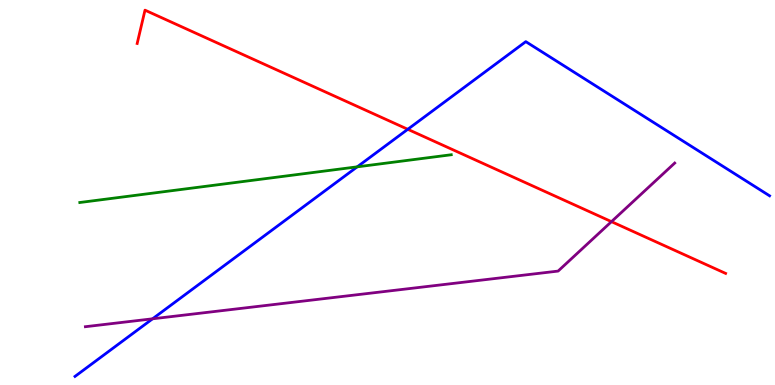[{'lines': ['blue', 'red'], 'intersections': [{'x': 5.26, 'y': 6.64}]}, {'lines': ['green', 'red'], 'intersections': []}, {'lines': ['purple', 'red'], 'intersections': [{'x': 7.89, 'y': 4.24}]}, {'lines': ['blue', 'green'], 'intersections': [{'x': 4.61, 'y': 5.67}]}, {'lines': ['blue', 'purple'], 'intersections': [{'x': 1.97, 'y': 1.72}]}, {'lines': ['green', 'purple'], 'intersections': []}]